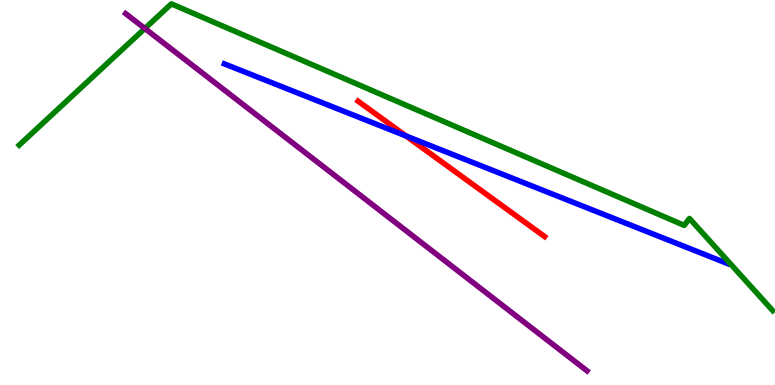[{'lines': ['blue', 'red'], 'intersections': [{'x': 5.24, 'y': 6.47}]}, {'lines': ['green', 'red'], 'intersections': []}, {'lines': ['purple', 'red'], 'intersections': []}, {'lines': ['blue', 'green'], 'intersections': []}, {'lines': ['blue', 'purple'], 'intersections': []}, {'lines': ['green', 'purple'], 'intersections': [{'x': 1.87, 'y': 9.26}]}]